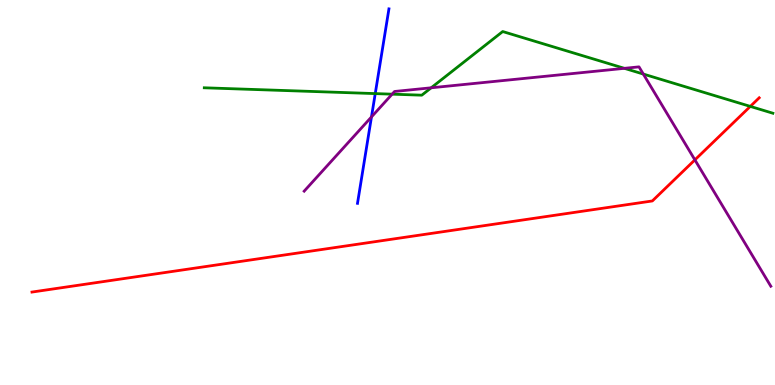[{'lines': ['blue', 'red'], 'intersections': []}, {'lines': ['green', 'red'], 'intersections': [{'x': 9.68, 'y': 7.24}]}, {'lines': ['purple', 'red'], 'intersections': [{'x': 8.97, 'y': 5.85}]}, {'lines': ['blue', 'green'], 'intersections': [{'x': 4.84, 'y': 7.57}]}, {'lines': ['blue', 'purple'], 'intersections': [{'x': 4.79, 'y': 6.96}]}, {'lines': ['green', 'purple'], 'intersections': [{'x': 5.06, 'y': 7.55}, {'x': 5.56, 'y': 7.72}, {'x': 8.06, 'y': 8.23}, {'x': 8.3, 'y': 8.08}]}]